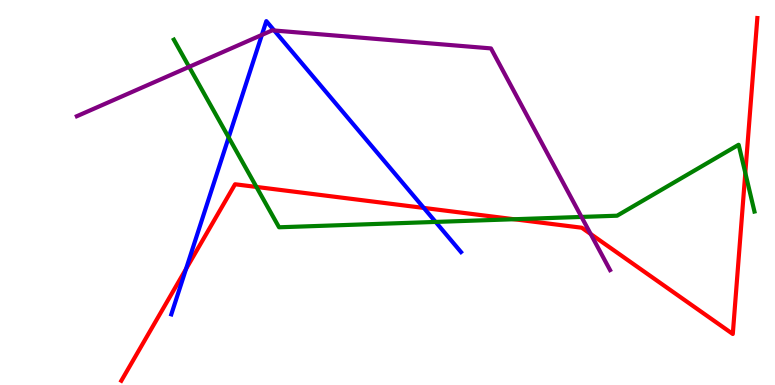[{'lines': ['blue', 'red'], 'intersections': [{'x': 2.4, 'y': 3.01}, {'x': 5.47, 'y': 4.6}]}, {'lines': ['green', 'red'], 'intersections': [{'x': 3.31, 'y': 5.14}, {'x': 6.63, 'y': 4.31}, {'x': 9.62, 'y': 5.51}]}, {'lines': ['purple', 'red'], 'intersections': [{'x': 7.62, 'y': 3.92}]}, {'lines': ['blue', 'green'], 'intersections': [{'x': 2.95, 'y': 6.43}, {'x': 5.62, 'y': 4.24}]}, {'lines': ['blue', 'purple'], 'intersections': [{'x': 3.38, 'y': 9.09}, {'x': 3.54, 'y': 9.21}]}, {'lines': ['green', 'purple'], 'intersections': [{'x': 2.44, 'y': 8.26}, {'x': 7.5, 'y': 4.37}]}]